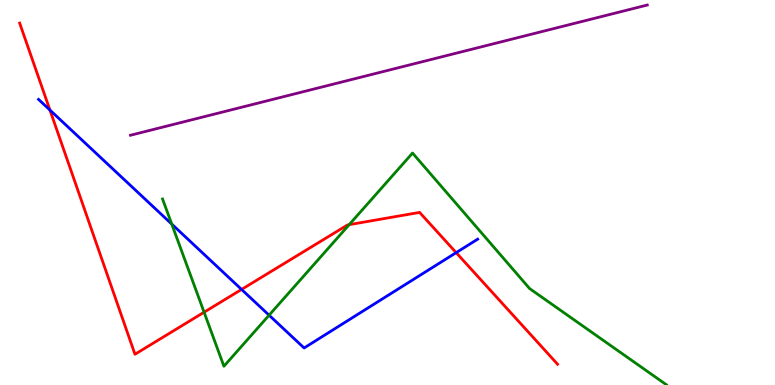[{'lines': ['blue', 'red'], 'intersections': [{'x': 0.644, 'y': 7.14}, {'x': 3.12, 'y': 2.48}, {'x': 5.89, 'y': 3.44}]}, {'lines': ['green', 'red'], 'intersections': [{'x': 2.63, 'y': 1.89}, {'x': 4.51, 'y': 4.16}]}, {'lines': ['purple', 'red'], 'intersections': []}, {'lines': ['blue', 'green'], 'intersections': [{'x': 2.22, 'y': 4.18}, {'x': 3.47, 'y': 1.81}]}, {'lines': ['blue', 'purple'], 'intersections': []}, {'lines': ['green', 'purple'], 'intersections': []}]